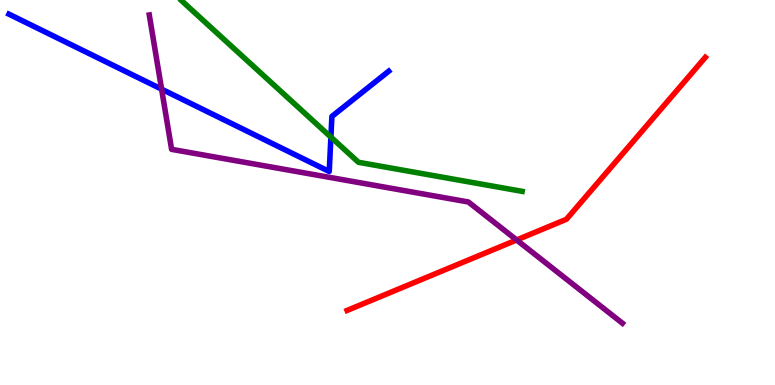[{'lines': ['blue', 'red'], 'intersections': []}, {'lines': ['green', 'red'], 'intersections': []}, {'lines': ['purple', 'red'], 'intersections': [{'x': 6.67, 'y': 3.77}]}, {'lines': ['blue', 'green'], 'intersections': [{'x': 4.27, 'y': 6.44}]}, {'lines': ['blue', 'purple'], 'intersections': [{'x': 2.09, 'y': 7.68}]}, {'lines': ['green', 'purple'], 'intersections': []}]